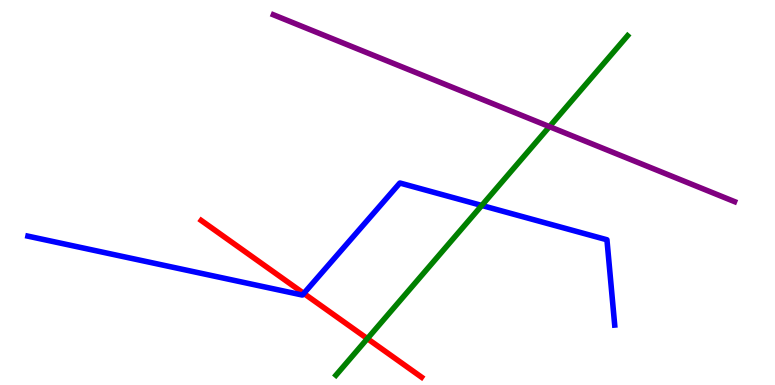[{'lines': ['blue', 'red'], 'intersections': [{'x': 3.92, 'y': 2.38}]}, {'lines': ['green', 'red'], 'intersections': [{'x': 4.74, 'y': 1.2}]}, {'lines': ['purple', 'red'], 'intersections': []}, {'lines': ['blue', 'green'], 'intersections': [{'x': 6.22, 'y': 4.66}]}, {'lines': ['blue', 'purple'], 'intersections': []}, {'lines': ['green', 'purple'], 'intersections': [{'x': 7.09, 'y': 6.71}]}]